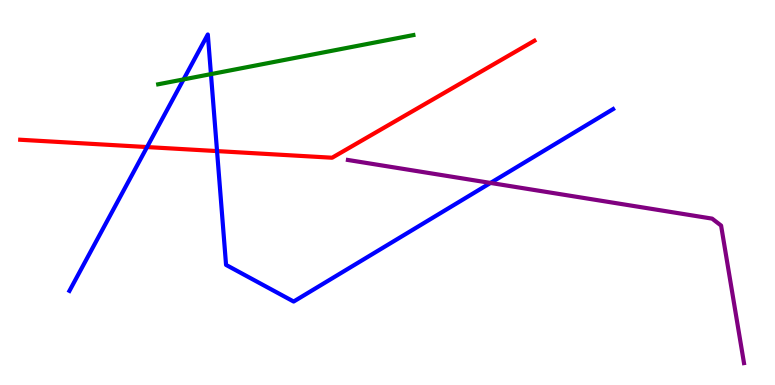[{'lines': ['blue', 'red'], 'intersections': [{'x': 1.9, 'y': 6.18}, {'x': 2.8, 'y': 6.08}]}, {'lines': ['green', 'red'], 'intersections': []}, {'lines': ['purple', 'red'], 'intersections': []}, {'lines': ['blue', 'green'], 'intersections': [{'x': 2.37, 'y': 7.94}, {'x': 2.72, 'y': 8.07}]}, {'lines': ['blue', 'purple'], 'intersections': [{'x': 6.33, 'y': 5.25}]}, {'lines': ['green', 'purple'], 'intersections': []}]